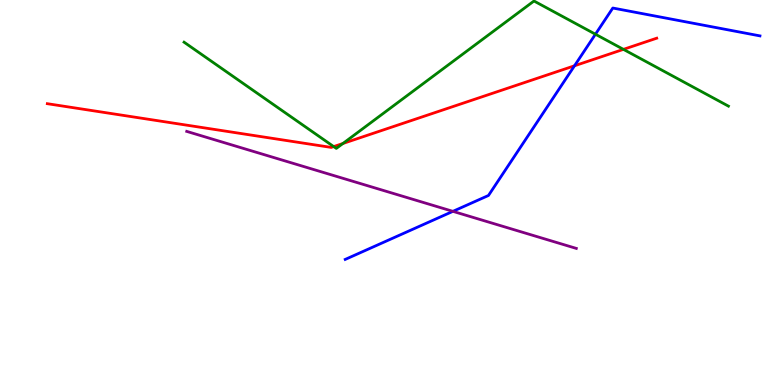[{'lines': ['blue', 'red'], 'intersections': [{'x': 7.41, 'y': 8.29}]}, {'lines': ['green', 'red'], 'intersections': [{'x': 4.31, 'y': 6.19}, {'x': 4.42, 'y': 6.27}, {'x': 8.04, 'y': 8.72}]}, {'lines': ['purple', 'red'], 'intersections': []}, {'lines': ['blue', 'green'], 'intersections': [{'x': 7.68, 'y': 9.11}]}, {'lines': ['blue', 'purple'], 'intersections': [{'x': 5.84, 'y': 4.51}]}, {'lines': ['green', 'purple'], 'intersections': []}]